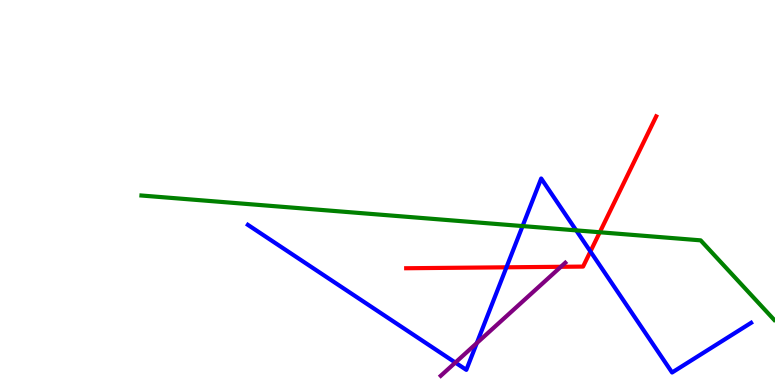[{'lines': ['blue', 'red'], 'intersections': [{'x': 6.53, 'y': 3.06}, {'x': 7.62, 'y': 3.47}]}, {'lines': ['green', 'red'], 'intersections': [{'x': 7.74, 'y': 3.97}]}, {'lines': ['purple', 'red'], 'intersections': [{'x': 7.24, 'y': 3.07}]}, {'lines': ['blue', 'green'], 'intersections': [{'x': 6.74, 'y': 4.13}, {'x': 7.43, 'y': 4.02}]}, {'lines': ['blue', 'purple'], 'intersections': [{'x': 5.88, 'y': 0.583}, {'x': 6.15, 'y': 1.09}]}, {'lines': ['green', 'purple'], 'intersections': []}]